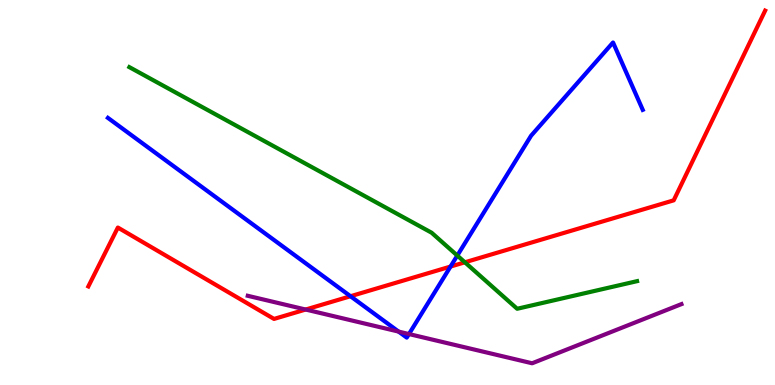[{'lines': ['blue', 'red'], 'intersections': [{'x': 4.52, 'y': 2.31}, {'x': 5.81, 'y': 3.08}]}, {'lines': ['green', 'red'], 'intersections': [{'x': 6.0, 'y': 3.19}]}, {'lines': ['purple', 'red'], 'intersections': [{'x': 3.94, 'y': 1.96}]}, {'lines': ['blue', 'green'], 'intersections': [{'x': 5.9, 'y': 3.36}]}, {'lines': ['blue', 'purple'], 'intersections': [{'x': 5.14, 'y': 1.39}, {'x': 5.28, 'y': 1.32}]}, {'lines': ['green', 'purple'], 'intersections': []}]